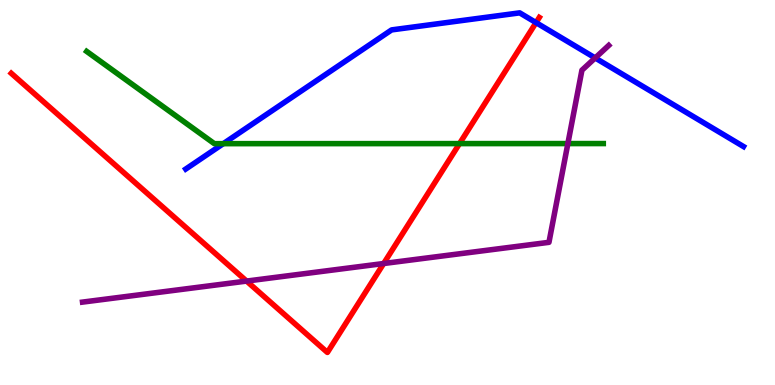[{'lines': ['blue', 'red'], 'intersections': [{'x': 6.92, 'y': 9.41}]}, {'lines': ['green', 'red'], 'intersections': [{'x': 5.93, 'y': 6.27}]}, {'lines': ['purple', 'red'], 'intersections': [{'x': 3.18, 'y': 2.7}, {'x': 4.95, 'y': 3.16}]}, {'lines': ['blue', 'green'], 'intersections': [{'x': 2.88, 'y': 6.27}]}, {'lines': ['blue', 'purple'], 'intersections': [{'x': 7.68, 'y': 8.49}]}, {'lines': ['green', 'purple'], 'intersections': [{'x': 7.33, 'y': 6.27}]}]